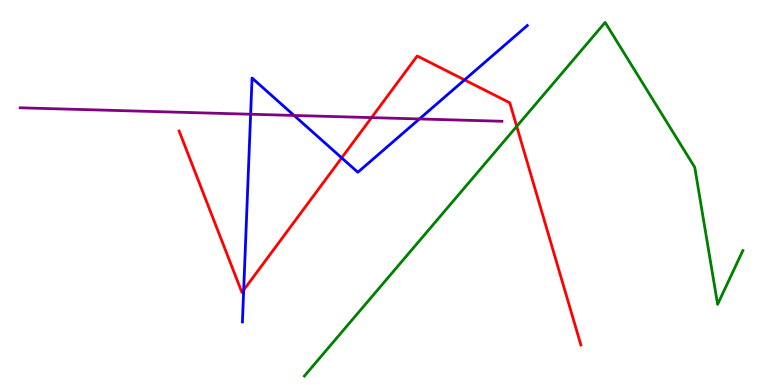[{'lines': ['blue', 'red'], 'intersections': [{'x': 3.14, 'y': 2.47}, {'x': 4.41, 'y': 5.9}, {'x': 5.99, 'y': 7.92}]}, {'lines': ['green', 'red'], 'intersections': [{'x': 6.67, 'y': 6.72}]}, {'lines': ['purple', 'red'], 'intersections': [{'x': 4.79, 'y': 6.94}]}, {'lines': ['blue', 'green'], 'intersections': []}, {'lines': ['blue', 'purple'], 'intersections': [{'x': 3.23, 'y': 7.03}, {'x': 3.79, 'y': 7.0}, {'x': 5.41, 'y': 6.91}]}, {'lines': ['green', 'purple'], 'intersections': []}]